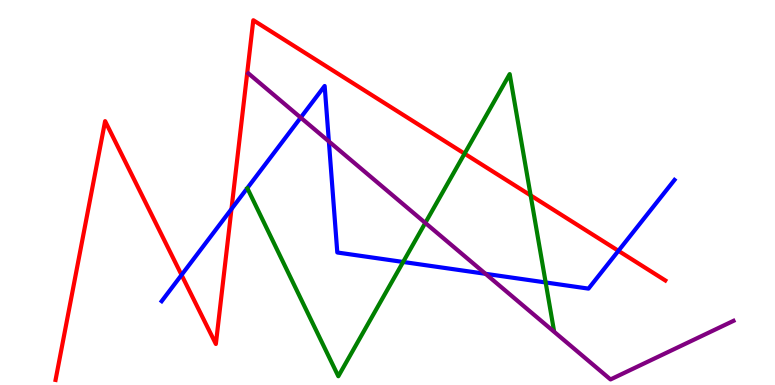[{'lines': ['blue', 'red'], 'intersections': [{'x': 2.34, 'y': 2.86}, {'x': 2.99, 'y': 4.57}, {'x': 7.98, 'y': 3.49}]}, {'lines': ['green', 'red'], 'intersections': [{'x': 5.99, 'y': 6.01}, {'x': 6.85, 'y': 4.93}]}, {'lines': ['purple', 'red'], 'intersections': []}, {'lines': ['blue', 'green'], 'intersections': [{'x': 5.2, 'y': 3.2}, {'x': 7.04, 'y': 2.66}]}, {'lines': ['blue', 'purple'], 'intersections': [{'x': 3.88, 'y': 6.95}, {'x': 4.24, 'y': 6.33}, {'x': 6.26, 'y': 2.89}]}, {'lines': ['green', 'purple'], 'intersections': [{'x': 5.49, 'y': 4.21}]}]